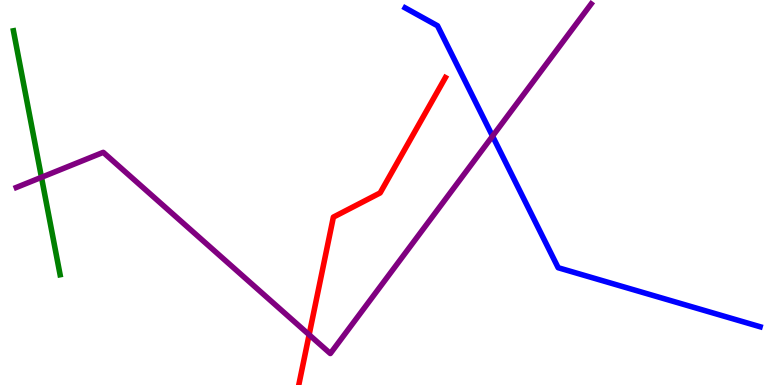[{'lines': ['blue', 'red'], 'intersections': []}, {'lines': ['green', 'red'], 'intersections': []}, {'lines': ['purple', 'red'], 'intersections': [{'x': 3.99, 'y': 1.31}]}, {'lines': ['blue', 'green'], 'intersections': []}, {'lines': ['blue', 'purple'], 'intersections': [{'x': 6.36, 'y': 6.46}]}, {'lines': ['green', 'purple'], 'intersections': [{'x': 0.535, 'y': 5.39}]}]